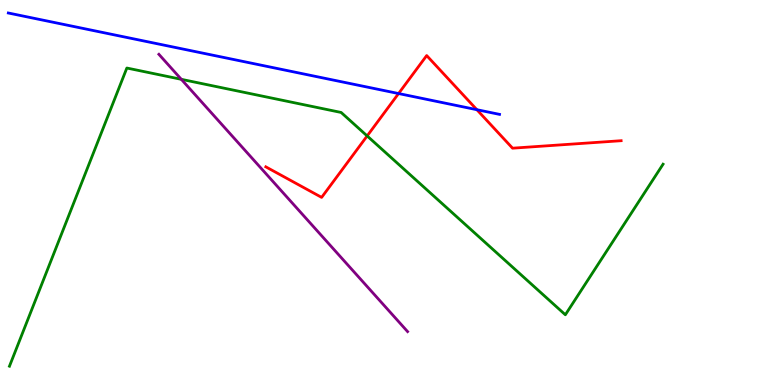[{'lines': ['blue', 'red'], 'intersections': [{'x': 5.14, 'y': 7.57}, {'x': 6.15, 'y': 7.15}]}, {'lines': ['green', 'red'], 'intersections': [{'x': 4.74, 'y': 6.47}]}, {'lines': ['purple', 'red'], 'intersections': []}, {'lines': ['blue', 'green'], 'intersections': []}, {'lines': ['blue', 'purple'], 'intersections': []}, {'lines': ['green', 'purple'], 'intersections': [{'x': 2.34, 'y': 7.94}]}]